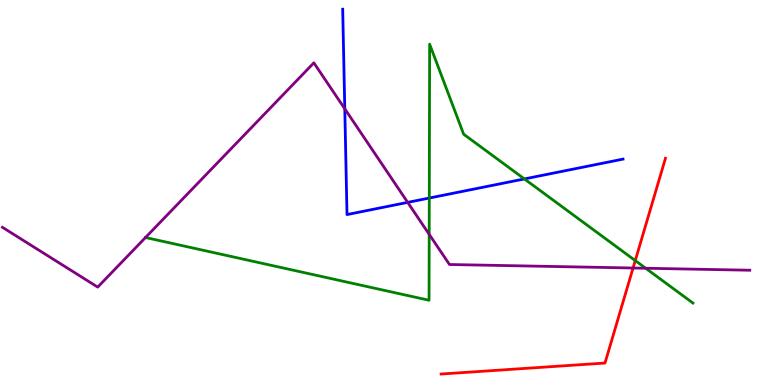[{'lines': ['blue', 'red'], 'intersections': []}, {'lines': ['green', 'red'], 'intersections': [{'x': 8.2, 'y': 3.23}]}, {'lines': ['purple', 'red'], 'intersections': [{'x': 8.17, 'y': 3.04}]}, {'lines': ['blue', 'green'], 'intersections': [{'x': 5.54, 'y': 4.86}, {'x': 6.77, 'y': 5.35}]}, {'lines': ['blue', 'purple'], 'intersections': [{'x': 4.45, 'y': 7.17}, {'x': 5.26, 'y': 4.74}]}, {'lines': ['green', 'purple'], 'intersections': [{'x': 1.88, 'y': 3.83}, {'x': 5.54, 'y': 3.91}, {'x': 8.33, 'y': 3.03}]}]